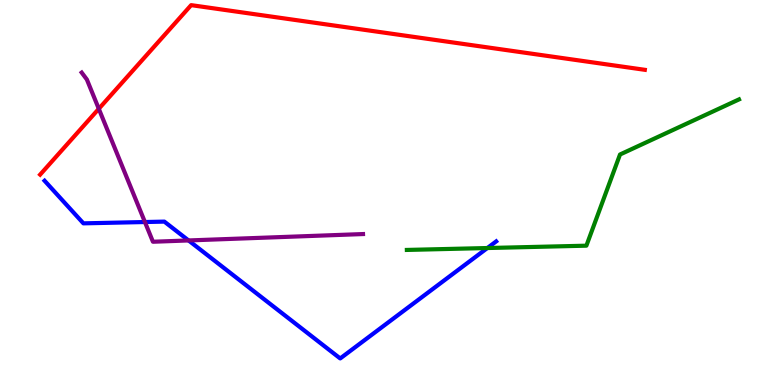[{'lines': ['blue', 'red'], 'intersections': []}, {'lines': ['green', 'red'], 'intersections': []}, {'lines': ['purple', 'red'], 'intersections': [{'x': 1.27, 'y': 7.17}]}, {'lines': ['blue', 'green'], 'intersections': [{'x': 6.29, 'y': 3.56}]}, {'lines': ['blue', 'purple'], 'intersections': [{'x': 1.87, 'y': 4.23}, {'x': 2.43, 'y': 3.75}]}, {'lines': ['green', 'purple'], 'intersections': []}]